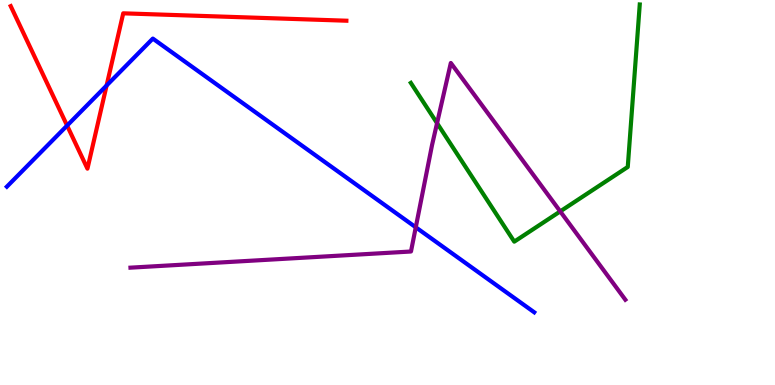[{'lines': ['blue', 'red'], 'intersections': [{'x': 0.866, 'y': 6.74}, {'x': 1.38, 'y': 7.78}]}, {'lines': ['green', 'red'], 'intersections': []}, {'lines': ['purple', 'red'], 'intersections': []}, {'lines': ['blue', 'green'], 'intersections': []}, {'lines': ['blue', 'purple'], 'intersections': [{'x': 5.36, 'y': 4.1}]}, {'lines': ['green', 'purple'], 'intersections': [{'x': 5.64, 'y': 6.8}, {'x': 7.23, 'y': 4.51}]}]